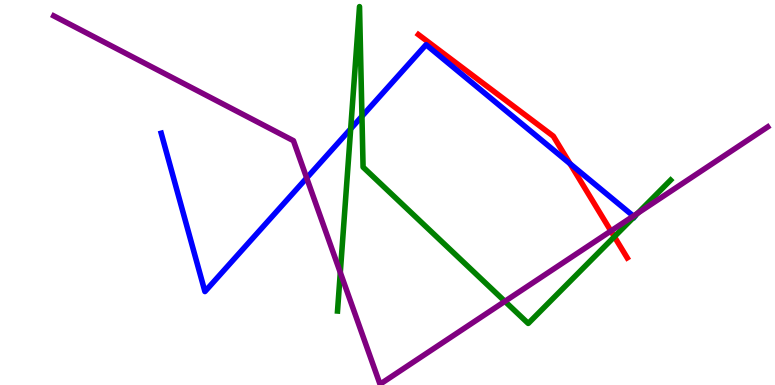[{'lines': ['blue', 'red'], 'intersections': [{'x': 7.36, 'y': 5.75}]}, {'lines': ['green', 'red'], 'intersections': [{'x': 7.93, 'y': 3.85}]}, {'lines': ['purple', 'red'], 'intersections': [{'x': 7.88, 'y': 4.0}]}, {'lines': ['blue', 'green'], 'intersections': [{'x': 4.52, 'y': 6.65}, {'x': 4.67, 'y': 6.98}, {'x': 8.18, 'y': 4.37}]}, {'lines': ['blue', 'purple'], 'intersections': [{'x': 3.96, 'y': 5.38}, {'x': 8.17, 'y': 4.39}]}, {'lines': ['green', 'purple'], 'intersections': [{'x': 4.39, 'y': 2.92}, {'x': 6.51, 'y': 2.17}, {'x': 8.23, 'y': 4.46}]}]